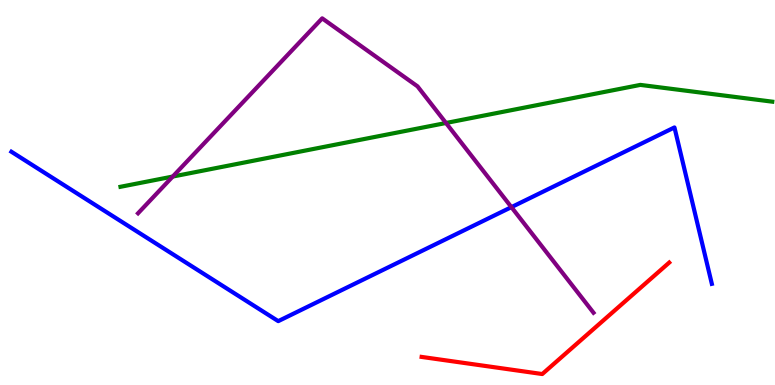[{'lines': ['blue', 'red'], 'intersections': []}, {'lines': ['green', 'red'], 'intersections': []}, {'lines': ['purple', 'red'], 'intersections': []}, {'lines': ['blue', 'green'], 'intersections': []}, {'lines': ['blue', 'purple'], 'intersections': [{'x': 6.6, 'y': 4.62}]}, {'lines': ['green', 'purple'], 'intersections': [{'x': 2.23, 'y': 5.41}, {'x': 5.75, 'y': 6.81}]}]